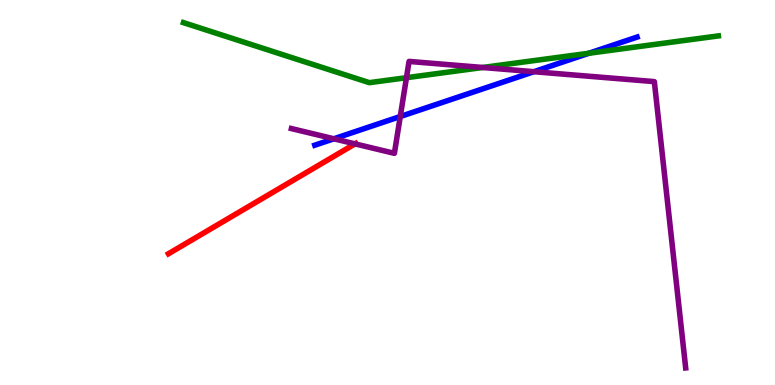[{'lines': ['blue', 'red'], 'intersections': []}, {'lines': ['green', 'red'], 'intersections': []}, {'lines': ['purple', 'red'], 'intersections': [{'x': 4.58, 'y': 6.26}]}, {'lines': ['blue', 'green'], 'intersections': [{'x': 7.6, 'y': 8.62}]}, {'lines': ['blue', 'purple'], 'intersections': [{'x': 4.31, 'y': 6.4}, {'x': 5.16, 'y': 6.97}, {'x': 6.89, 'y': 8.14}]}, {'lines': ['green', 'purple'], 'intersections': [{'x': 5.24, 'y': 7.98}, {'x': 6.23, 'y': 8.25}]}]